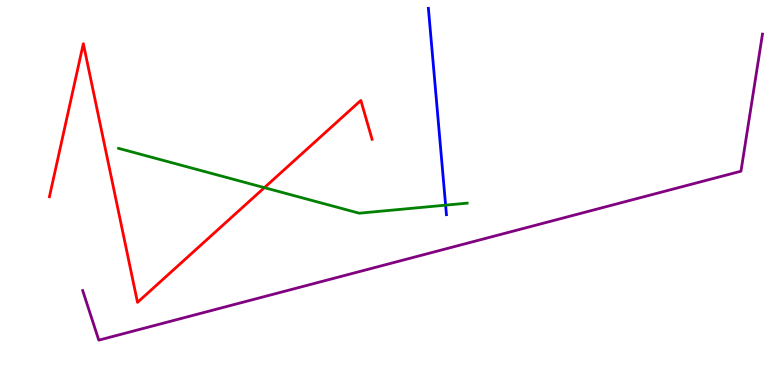[{'lines': ['blue', 'red'], 'intersections': []}, {'lines': ['green', 'red'], 'intersections': [{'x': 3.41, 'y': 5.13}]}, {'lines': ['purple', 'red'], 'intersections': []}, {'lines': ['blue', 'green'], 'intersections': [{'x': 5.75, 'y': 4.67}]}, {'lines': ['blue', 'purple'], 'intersections': []}, {'lines': ['green', 'purple'], 'intersections': []}]